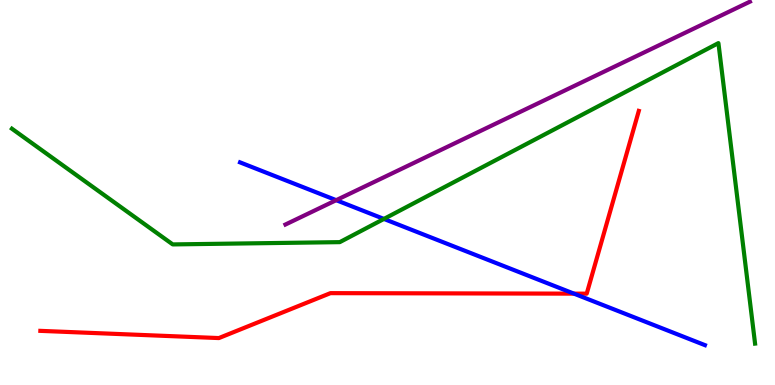[{'lines': ['blue', 'red'], 'intersections': [{'x': 7.41, 'y': 2.37}]}, {'lines': ['green', 'red'], 'intersections': []}, {'lines': ['purple', 'red'], 'intersections': []}, {'lines': ['blue', 'green'], 'intersections': [{'x': 4.95, 'y': 4.31}]}, {'lines': ['blue', 'purple'], 'intersections': [{'x': 4.34, 'y': 4.8}]}, {'lines': ['green', 'purple'], 'intersections': []}]